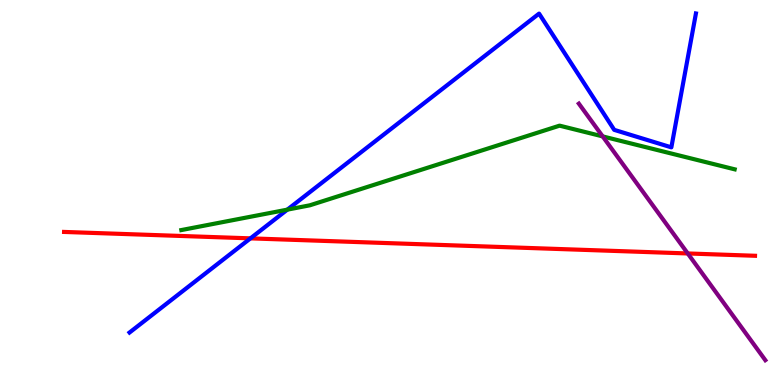[{'lines': ['blue', 'red'], 'intersections': [{'x': 3.23, 'y': 3.81}]}, {'lines': ['green', 'red'], 'intersections': []}, {'lines': ['purple', 'red'], 'intersections': [{'x': 8.87, 'y': 3.42}]}, {'lines': ['blue', 'green'], 'intersections': [{'x': 3.71, 'y': 4.55}]}, {'lines': ['blue', 'purple'], 'intersections': []}, {'lines': ['green', 'purple'], 'intersections': [{'x': 7.78, 'y': 6.46}]}]